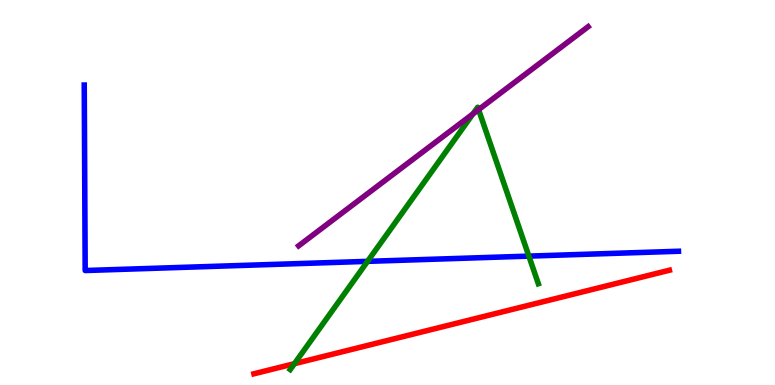[{'lines': ['blue', 'red'], 'intersections': []}, {'lines': ['green', 'red'], 'intersections': [{'x': 3.8, 'y': 0.553}]}, {'lines': ['purple', 'red'], 'intersections': []}, {'lines': ['blue', 'green'], 'intersections': [{'x': 4.74, 'y': 3.21}, {'x': 6.82, 'y': 3.35}]}, {'lines': ['blue', 'purple'], 'intersections': []}, {'lines': ['green', 'purple'], 'intersections': [{'x': 6.1, 'y': 7.04}, {'x': 6.18, 'y': 7.15}]}]